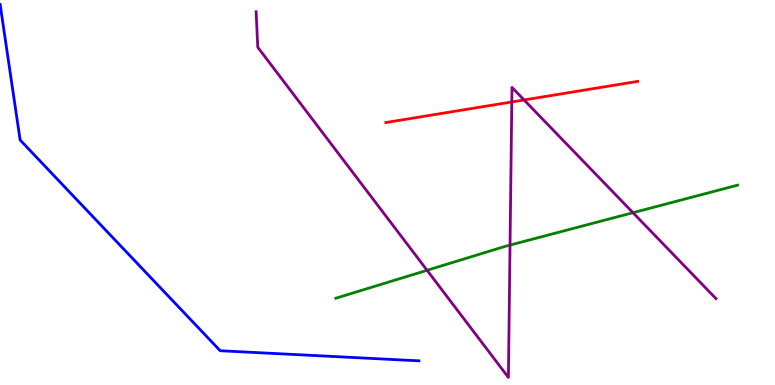[{'lines': ['blue', 'red'], 'intersections': []}, {'lines': ['green', 'red'], 'intersections': []}, {'lines': ['purple', 'red'], 'intersections': [{'x': 6.6, 'y': 7.35}, {'x': 6.76, 'y': 7.4}]}, {'lines': ['blue', 'green'], 'intersections': []}, {'lines': ['blue', 'purple'], 'intersections': []}, {'lines': ['green', 'purple'], 'intersections': [{'x': 5.51, 'y': 2.98}, {'x': 6.58, 'y': 3.63}, {'x': 8.17, 'y': 4.48}]}]